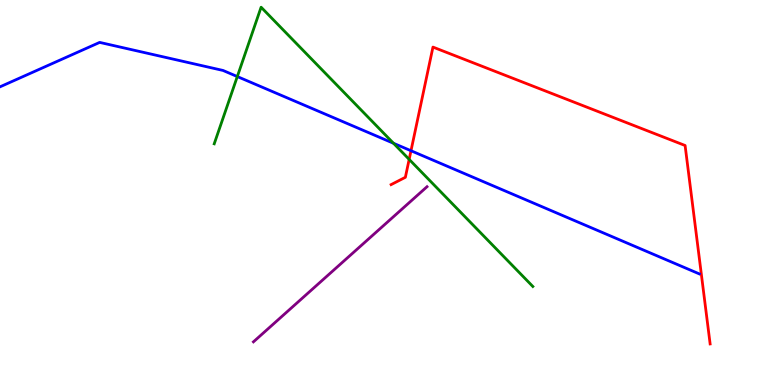[{'lines': ['blue', 'red'], 'intersections': [{'x': 5.3, 'y': 6.08}]}, {'lines': ['green', 'red'], 'intersections': [{'x': 5.28, 'y': 5.86}]}, {'lines': ['purple', 'red'], 'intersections': []}, {'lines': ['blue', 'green'], 'intersections': [{'x': 3.06, 'y': 8.01}, {'x': 5.08, 'y': 6.28}]}, {'lines': ['blue', 'purple'], 'intersections': []}, {'lines': ['green', 'purple'], 'intersections': []}]